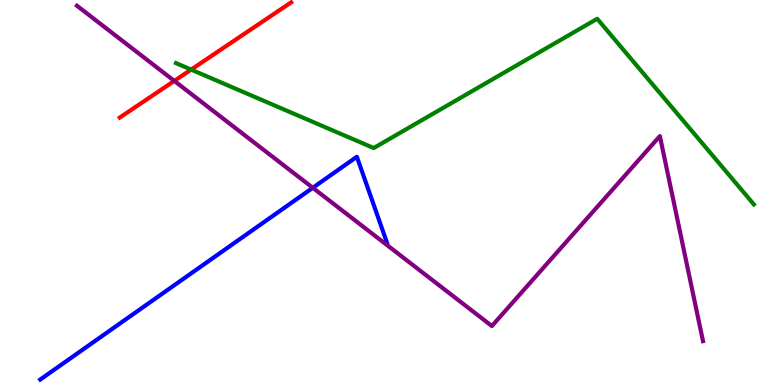[{'lines': ['blue', 'red'], 'intersections': []}, {'lines': ['green', 'red'], 'intersections': [{'x': 2.47, 'y': 8.19}]}, {'lines': ['purple', 'red'], 'intersections': [{'x': 2.25, 'y': 7.9}]}, {'lines': ['blue', 'green'], 'intersections': []}, {'lines': ['blue', 'purple'], 'intersections': [{'x': 4.04, 'y': 5.12}]}, {'lines': ['green', 'purple'], 'intersections': []}]